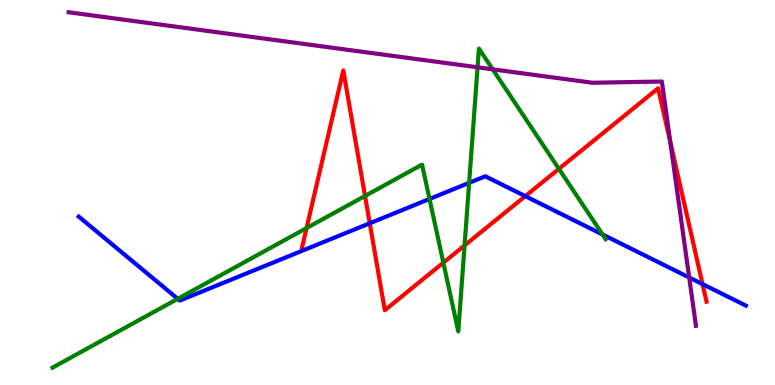[{'lines': ['blue', 'red'], 'intersections': [{'x': 4.77, 'y': 4.2}, {'x': 6.78, 'y': 4.91}, {'x': 9.07, 'y': 2.62}]}, {'lines': ['green', 'red'], 'intersections': [{'x': 3.96, 'y': 4.08}, {'x': 4.71, 'y': 4.91}, {'x': 5.72, 'y': 3.18}, {'x': 5.99, 'y': 3.62}, {'x': 7.21, 'y': 5.61}]}, {'lines': ['purple', 'red'], 'intersections': [{'x': 8.65, 'y': 6.31}]}, {'lines': ['blue', 'green'], 'intersections': [{'x': 2.29, 'y': 2.24}, {'x': 5.54, 'y': 4.83}, {'x': 6.05, 'y': 5.25}, {'x': 7.78, 'y': 3.91}]}, {'lines': ['blue', 'purple'], 'intersections': [{'x': 8.89, 'y': 2.79}]}, {'lines': ['green', 'purple'], 'intersections': [{'x': 6.16, 'y': 8.25}, {'x': 6.36, 'y': 8.2}]}]